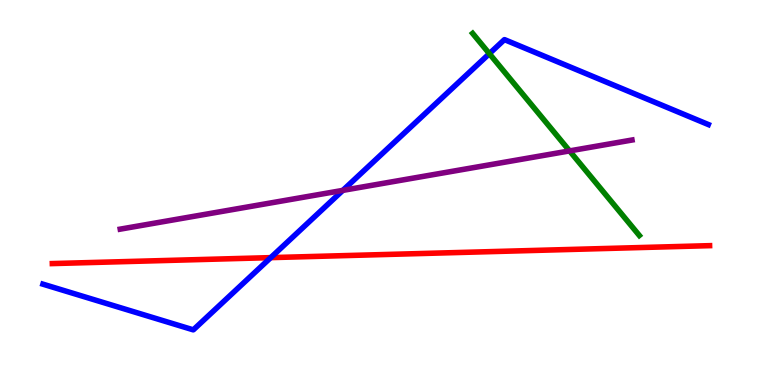[{'lines': ['blue', 'red'], 'intersections': [{'x': 3.49, 'y': 3.31}]}, {'lines': ['green', 'red'], 'intersections': []}, {'lines': ['purple', 'red'], 'intersections': []}, {'lines': ['blue', 'green'], 'intersections': [{'x': 6.31, 'y': 8.61}]}, {'lines': ['blue', 'purple'], 'intersections': [{'x': 4.42, 'y': 5.05}]}, {'lines': ['green', 'purple'], 'intersections': [{'x': 7.35, 'y': 6.08}]}]